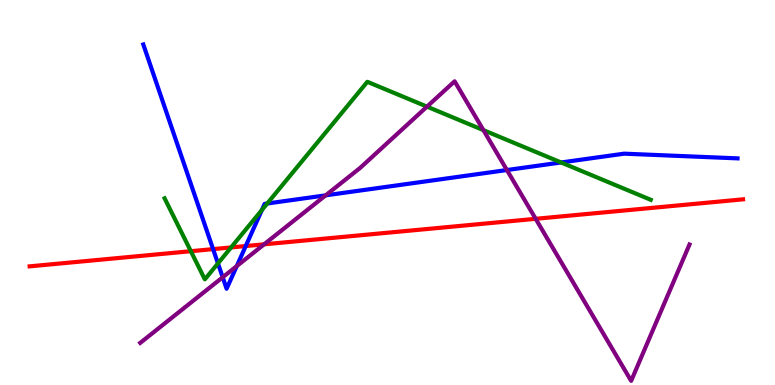[{'lines': ['blue', 'red'], 'intersections': [{'x': 2.75, 'y': 3.53}, {'x': 3.17, 'y': 3.61}]}, {'lines': ['green', 'red'], 'intersections': [{'x': 2.46, 'y': 3.48}, {'x': 2.98, 'y': 3.57}]}, {'lines': ['purple', 'red'], 'intersections': [{'x': 3.41, 'y': 3.65}, {'x': 6.91, 'y': 4.32}]}, {'lines': ['blue', 'green'], 'intersections': [{'x': 2.81, 'y': 3.16}, {'x': 3.38, 'y': 4.55}, {'x': 3.45, 'y': 4.71}, {'x': 7.24, 'y': 5.78}]}, {'lines': ['blue', 'purple'], 'intersections': [{'x': 2.87, 'y': 2.8}, {'x': 3.06, 'y': 3.09}, {'x': 4.2, 'y': 4.93}, {'x': 6.54, 'y': 5.58}]}, {'lines': ['green', 'purple'], 'intersections': [{'x': 5.51, 'y': 7.23}, {'x': 6.24, 'y': 6.62}]}]